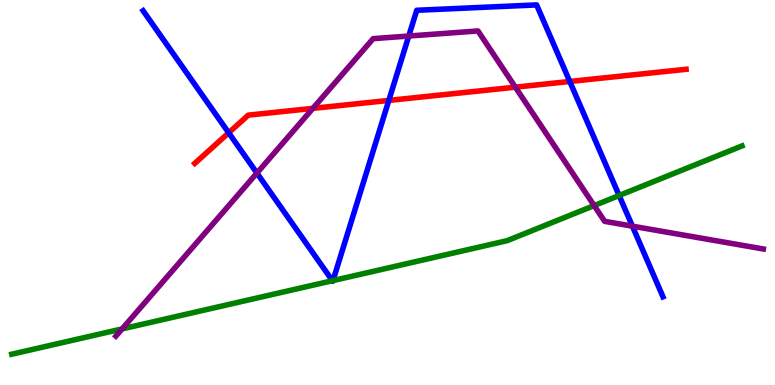[{'lines': ['blue', 'red'], 'intersections': [{'x': 2.95, 'y': 6.55}, {'x': 5.02, 'y': 7.39}, {'x': 7.35, 'y': 7.88}]}, {'lines': ['green', 'red'], 'intersections': []}, {'lines': ['purple', 'red'], 'intersections': [{'x': 4.04, 'y': 7.19}, {'x': 6.65, 'y': 7.74}]}, {'lines': ['blue', 'green'], 'intersections': [{'x': 4.29, 'y': 2.71}, {'x': 4.3, 'y': 2.71}, {'x': 7.99, 'y': 4.92}]}, {'lines': ['blue', 'purple'], 'intersections': [{'x': 3.32, 'y': 5.51}, {'x': 5.27, 'y': 9.06}, {'x': 8.16, 'y': 4.13}]}, {'lines': ['green', 'purple'], 'intersections': [{'x': 1.58, 'y': 1.46}, {'x': 7.67, 'y': 4.66}]}]